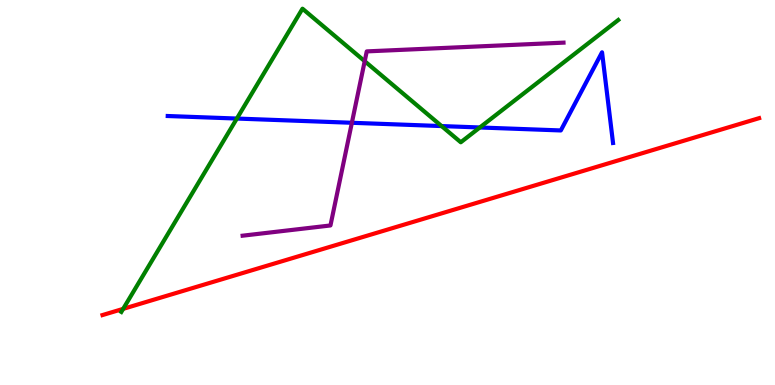[{'lines': ['blue', 'red'], 'intersections': []}, {'lines': ['green', 'red'], 'intersections': [{'x': 1.59, 'y': 1.98}]}, {'lines': ['purple', 'red'], 'intersections': []}, {'lines': ['blue', 'green'], 'intersections': [{'x': 3.06, 'y': 6.92}, {'x': 5.7, 'y': 6.73}, {'x': 6.19, 'y': 6.69}]}, {'lines': ['blue', 'purple'], 'intersections': [{'x': 4.54, 'y': 6.81}]}, {'lines': ['green', 'purple'], 'intersections': [{'x': 4.71, 'y': 8.41}]}]